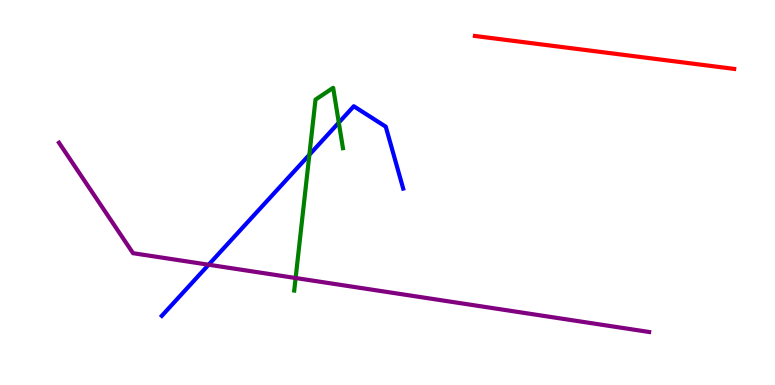[{'lines': ['blue', 'red'], 'intersections': []}, {'lines': ['green', 'red'], 'intersections': []}, {'lines': ['purple', 'red'], 'intersections': []}, {'lines': ['blue', 'green'], 'intersections': [{'x': 3.99, 'y': 5.98}, {'x': 4.37, 'y': 6.82}]}, {'lines': ['blue', 'purple'], 'intersections': [{'x': 2.69, 'y': 3.12}]}, {'lines': ['green', 'purple'], 'intersections': [{'x': 3.81, 'y': 2.78}]}]